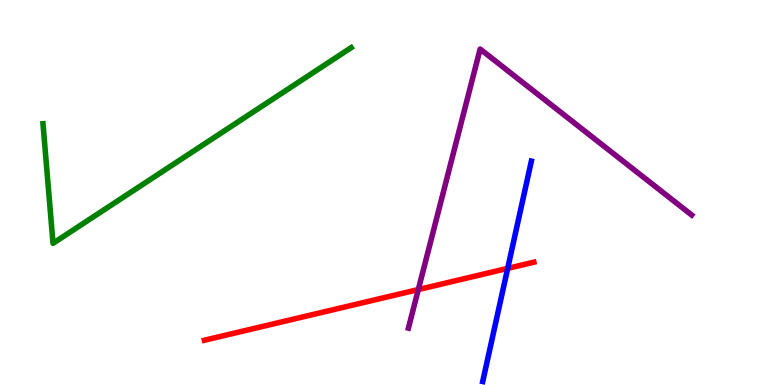[{'lines': ['blue', 'red'], 'intersections': [{'x': 6.55, 'y': 3.03}]}, {'lines': ['green', 'red'], 'intersections': []}, {'lines': ['purple', 'red'], 'intersections': [{'x': 5.4, 'y': 2.48}]}, {'lines': ['blue', 'green'], 'intersections': []}, {'lines': ['blue', 'purple'], 'intersections': []}, {'lines': ['green', 'purple'], 'intersections': []}]